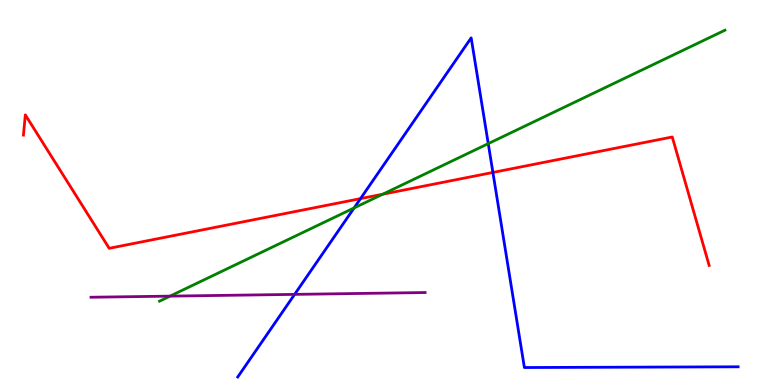[{'lines': ['blue', 'red'], 'intersections': [{'x': 4.65, 'y': 4.84}, {'x': 6.36, 'y': 5.52}]}, {'lines': ['green', 'red'], 'intersections': [{'x': 4.94, 'y': 4.95}]}, {'lines': ['purple', 'red'], 'intersections': []}, {'lines': ['blue', 'green'], 'intersections': [{'x': 4.57, 'y': 4.6}, {'x': 6.3, 'y': 6.27}]}, {'lines': ['blue', 'purple'], 'intersections': [{'x': 3.8, 'y': 2.35}]}, {'lines': ['green', 'purple'], 'intersections': [{'x': 2.19, 'y': 2.31}]}]